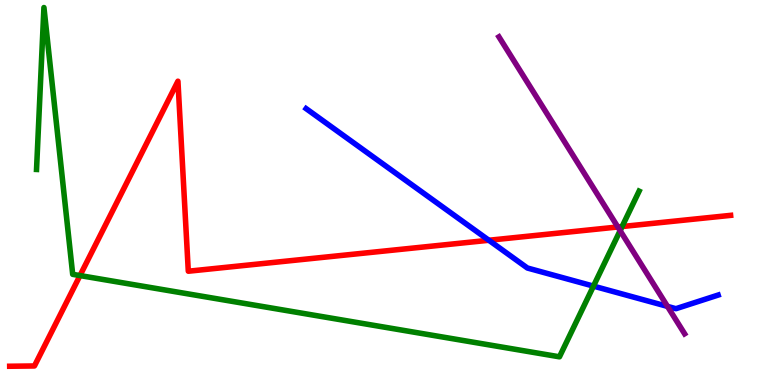[{'lines': ['blue', 'red'], 'intersections': [{'x': 6.31, 'y': 3.76}]}, {'lines': ['green', 'red'], 'intersections': [{'x': 1.03, 'y': 2.84}, {'x': 8.03, 'y': 4.12}]}, {'lines': ['purple', 'red'], 'intersections': [{'x': 7.97, 'y': 4.1}]}, {'lines': ['blue', 'green'], 'intersections': [{'x': 7.66, 'y': 2.57}]}, {'lines': ['blue', 'purple'], 'intersections': [{'x': 8.61, 'y': 2.04}]}, {'lines': ['green', 'purple'], 'intersections': [{'x': 8.0, 'y': 4.01}]}]